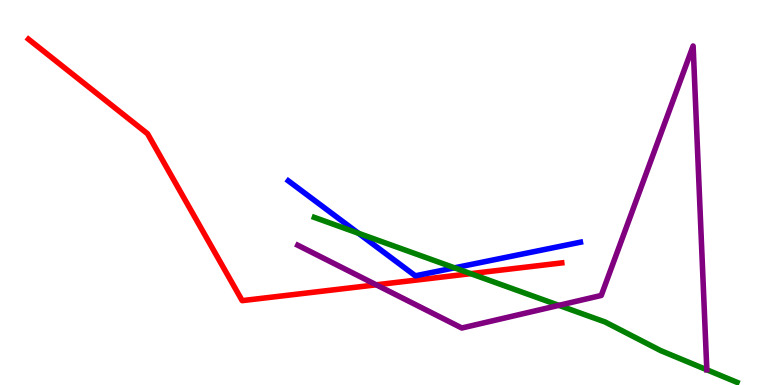[{'lines': ['blue', 'red'], 'intersections': []}, {'lines': ['green', 'red'], 'intersections': [{'x': 6.07, 'y': 2.89}]}, {'lines': ['purple', 'red'], 'intersections': [{'x': 4.85, 'y': 2.6}]}, {'lines': ['blue', 'green'], 'intersections': [{'x': 4.62, 'y': 3.94}, {'x': 5.87, 'y': 3.04}]}, {'lines': ['blue', 'purple'], 'intersections': []}, {'lines': ['green', 'purple'], 'intersections': [{'x': 7.21, 'y': 2.07}]}]